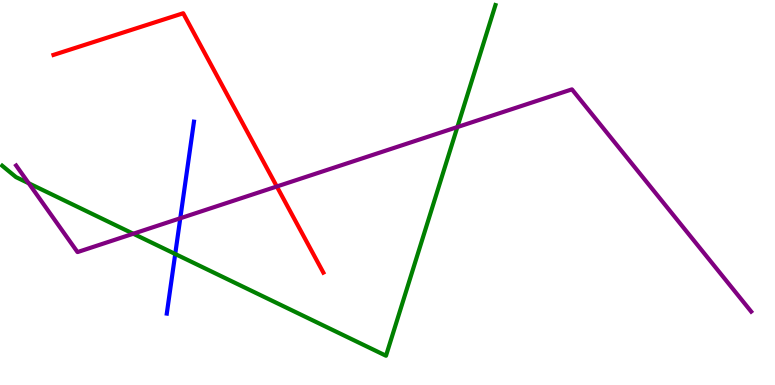[{'lines': ['blue', 'red'], 'intersections': []}, {'lines': ['green', 'red'], 'intersections': []}, {'lines': ['purple', 'red'], 'intersections': [{'x': 3.57, 'y': 5.16}]}, {'lines': ['blue', 'green'], 'intersections': [{'x': 2.26, 'y': 3.4}]}, {'lines': ['blue', 'purple'], 'intersections': [{'x': 2.33, 'y': 4.33}]}, {'lines': ['green', 'purple'], 'intersections': [{'x': 0.37, 'y': 5.24}, {'x': 1.72, 'y': 3.93}, {'x': 5.9, 'y': 6.7}]}]